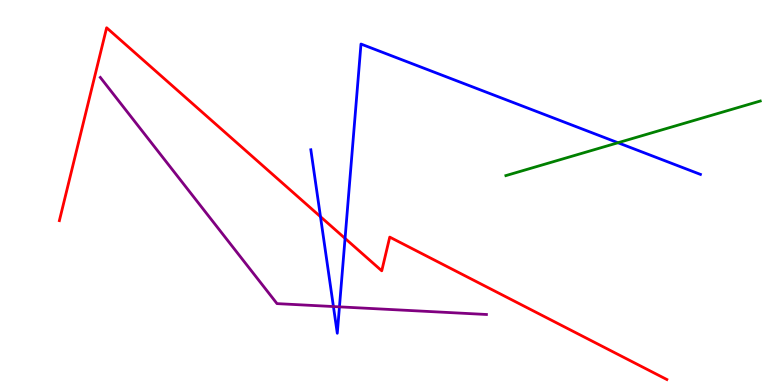[{'lines': ['blue', 'red'], 'intersections': [{'x': 4.14, 'y': 4.37}, {'x': 4.45, 'y': 3.81}]}, {'lines': ['green', 'red'], 'intersections': []}, {'lines': ['purple', 'red'], 'intersections': []}, {'lines': ['blue', 'green'], 'intersections': [{'x': 7.97, 'y': 6.29}]}, {'lines': ['blue', 'purple'], 'intersections': [{'x': 4.3, 'y': 2.04}, {'x': 4.38, 'y': 2.03}]}, {'lines': ['green', 'purple'], 'intersections': []}]